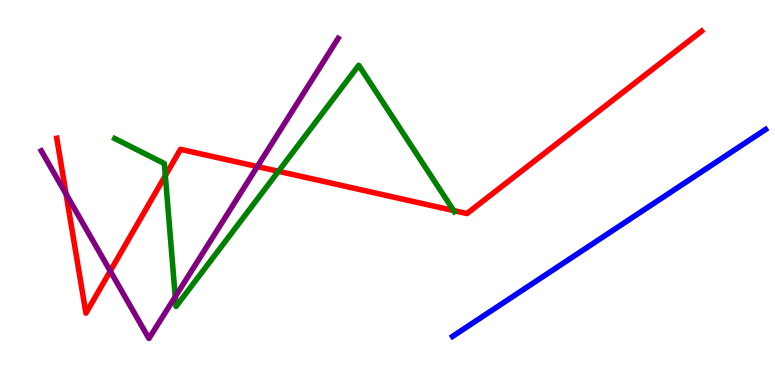[{'lines': ['blue', 'red'], 'intersections': []}, {'lines': ['green', 'red'], 'intersections': [{'x': 2.13, 'y': 5.44}, {'x': 3.59, 'y': 5.55}, {'x': 5.85, 'y': 4.53}]}, {'lines': ['purple', 'red'], 'intersections': [{'x': 0.852, 'y': 4.96}, {'x': 1.42, 'y': 2.96}, {'x': 3.32, 'y': 5.67}]}, {'lines': ['blue', 'green'], 'intersections': []}, {'lines': ['blue', 'purple'], 'intersections': []}, {'lines': ['green', 'purple'], 'intersections': [{'x': 2.26, 'y': 2.29}]}]